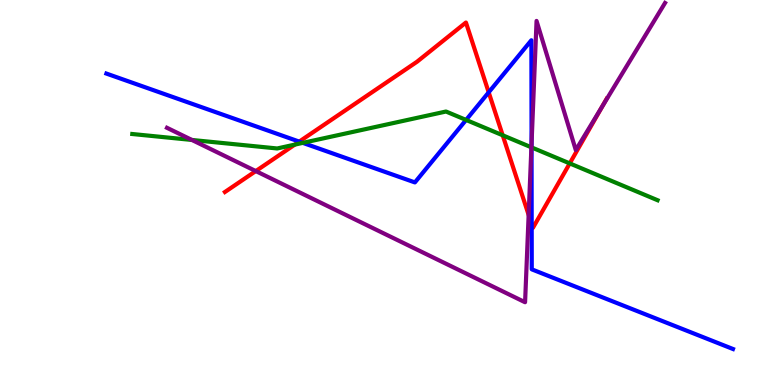[{'lines': ['blue', 'red'], 'intersections': [{'x': 3.86, 'y': 6.32}, {'x': 6.31, 'y': 7.6}, {'x': 6.86, 'y': 4.17}]}, {'lines': ['green', 'red'], 'intersections': [{'x': 3.8, 'y': 6.24}, {'x': 6.49, 'y': 6.49}, {'x': 7.35, 'y': 5.76}]}, {'lines': ['purple', 'red'], 'intersections': [{'x': 3.3, 'y': 5.56}, {'x': 6.82, 'y': 4.42}, {'x': 7.77, 'y': 7.23}]}, {'lines': ['blue', 'green'], 'intersections': [{'x': 3.91, 'y': 6.29}, {'x': 6.01, 'y': 6.88}, {'x': 6.86, 'y': 6.17}]}, {'lines': ['blue', 'purple'], 'intersections': [{'x': 6.86, 'y': 6.27}]}, {'lines': ['green', 'purple'], 'intersections': [{'x': 2.48, 'y': 6.36}, {'x': 6.86, 'y': 6.17}]}]